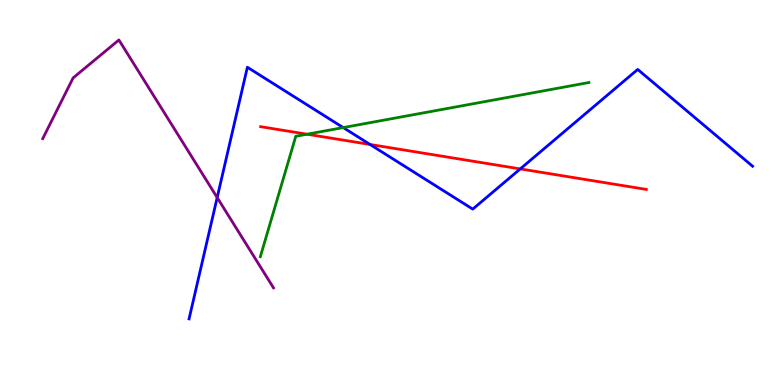[{'lines': ['blue', 'red'], 'intersections': [{'x': 4.77, 'y': 6.25}, {'x': 6.71, 'y': 5.61}]}, {'lines': ['green', 'red'], 'intersections': [{'x': 3.96, 'y': 6.51}]}, {'lines': ['purple', 'red'], 'intersections': []}, {'lines': ['blue', 'green'], 'intersections': [{'x': 4.43, 'y': 6.69}]}, {'lines': ['blue', 'purple'], 'intersections': [{'x': 2.8, 'y': 4.87}]}, {'lines': ['green', 'purple'], 'intersections': []}]